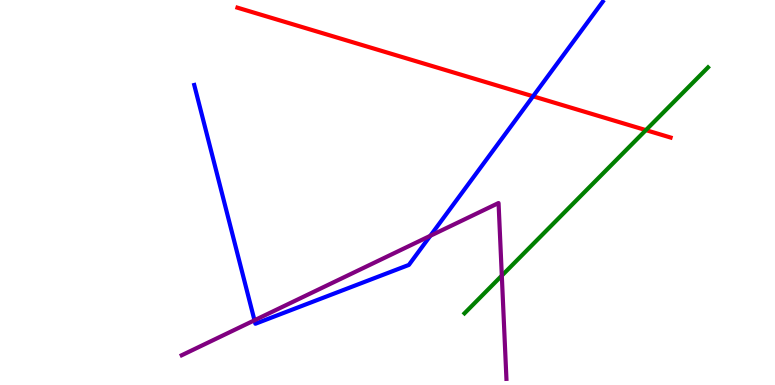[{'lines': ['blue', 'red'], 'intersections': [{'x': 6.88, 'y': 7.5}]}, {'lines': ['green', 'red'], 'intersections': [{'x': 8.33, 'y': 6.62}]}, {'lines': ['purple', 'red'], 'intersections': []}, {'lines': ['blue', 'green'], 'intersections': []}, {'lines': ['blue', 'purple'], 'intersections': [{'x': 3.28, 'y': 1.68}, {'x': 5.55, 'y': 3.88}]}, {'lines': ['green', 'purple'], 'intersections': [{'x': 6.47, 'y': 2.84}]}]